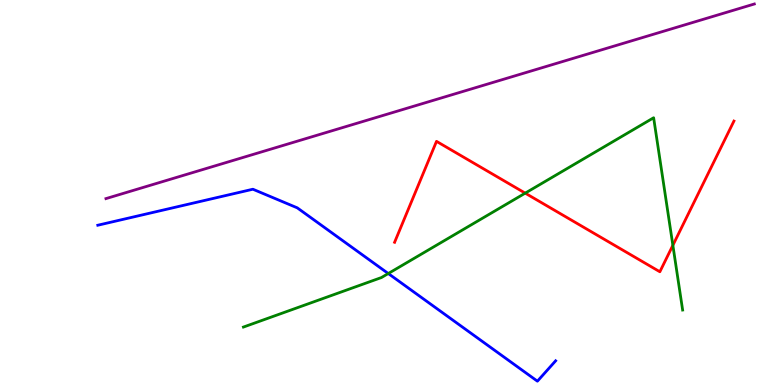[{'lines': ['blue', 'red'], 'intersections': []}, {'lines': ['green', 'red'], 'intersections': [{'x': 6.78, 'y': 4.98}, {'x': 8.68, 'y': 3.63}]}, {'lines': ['purple', 'red'], 'intersections': []}, {'lines': ['blue', 'green'], 'intersections': [{'x': 5.01, 'y': 2.9}]}, {'lines': ['blue', 'purple'], 'intersections': []}, {'lines': ['green', 'purple'], 'intersections': []}]